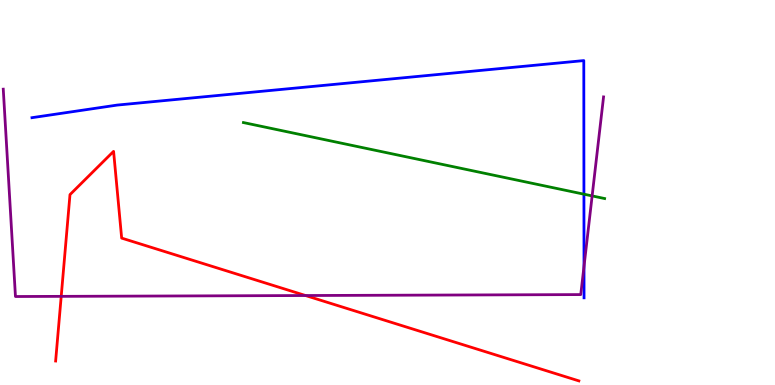[{'lines': ['blue', 'red'], 'intersections': []}, {'lines': ['green', 'red'], 'intersections': []}, {'lines': ['purple', 'red'], 'intersections': [{'x': 0.79, 'y': 2.3}, {'x': 3.94, 'y': 2.32}]}, {'lines': ['blue', 'green'], 'intersections': [{'x': 7.53, 'y': 4.96}]}, {'lines': ['blue', 'purple'], 'intersections': [{'x': 7.54, 'y': 3.08}]}, {'lines': ['green', 'purple'], 'intersections': [{'x': 7.64, 'y': 4.91}]}]